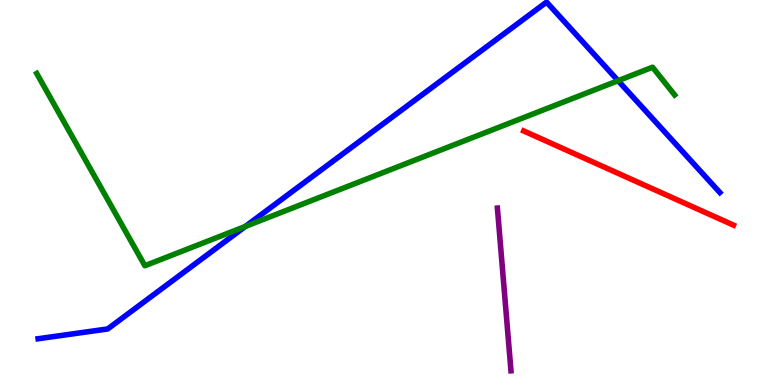[{'lines': ['blue', 'red'], 'intersections': []}, {'lines': ['green', 'red'], 'intersections': []}, {'lines': ['purple', 'red'], 'intersections': []}, {'lines': ['blue', 'green'], 'intersections': [{'x': 3.17, 'y': 4.12}, {'x': 7.98, 'y': 7.9}]}, {'lines': ['blue', 'purple'], 'intersections': []}, {'lines': ['green', 'purple'], 'intersections': []}]